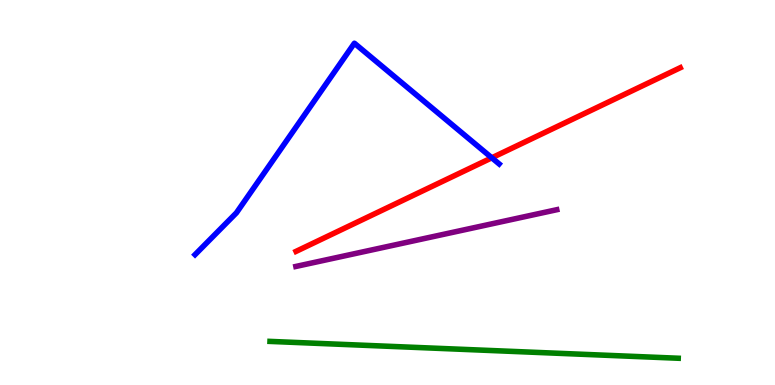[{'lines': ['blue', 'red'], 'intersections': [{'x': 6.35, 'y': 5.9}]}, {'lines': ['green', 'red'], 'intersections': []}, {'lines': ['purple', 'red'], 'intersections': []}, {'lines': ['blue', 'green'], 'intersections': []}, {'lines': ['blue', 'purple'], 'intersections': []}, {'lines': ['green', 'purple'], 'intersections': []}]